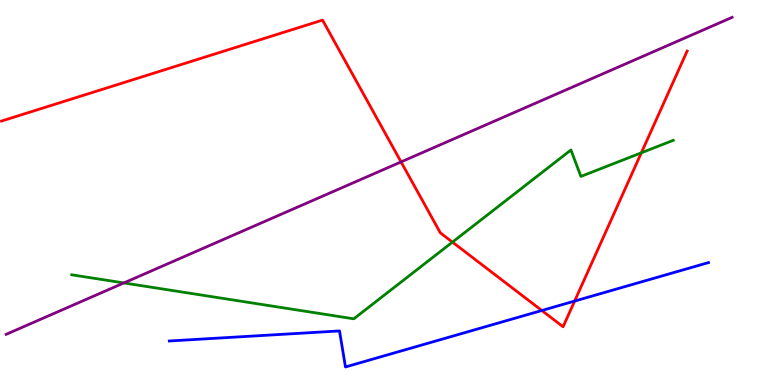[{'lines': ['blue', 'red'], 'intersections': [{'x': 6.99, 'y': 1.93}, {'x': 7.41, 'y': 2.18}]}, {'lines': ['green', 'red'], 'intersections': [{'x': 5.84, 'y': 3.71}, {'x': 8.28, 'y': 6.03}]}, {'lines': ['purple', 'red'], 'intersections': [{'x': 5.17, 'y': 5.79}]}, {'lines': ['blue', 'green'], 'intersections': []}, {'lines': ['blue', 'purple'], 'intersections': []}, {'lines': ['green', 'purple'], 'intersections': [{'x': 1.6, 'y': 2.65}]}]